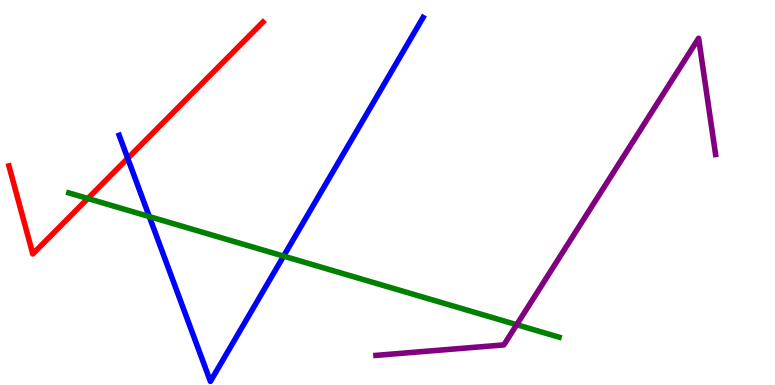[{'lines': ['blue', 'red'], 'intersections': [{'x': 1.65, 'y': 5.89}]}, {'lines': ['green', 'red'], 'intersections': [{'x': 1.13, 'y': 4.84}]}, {'lines': ['purple', 'red'], 'intersections': []}, {'lines': ['blue', 'green'], 'intersections': [{'x': 1.93, 'y': 4.37}, {'x': 3.66, 'y': 3.35}]}, {'lines': ['blue', 'purple'], 'intersections': []}, {'lines': ['green', 'purple'], 'intersections': [{'x': 6.67, 'y': 1.57}]}]